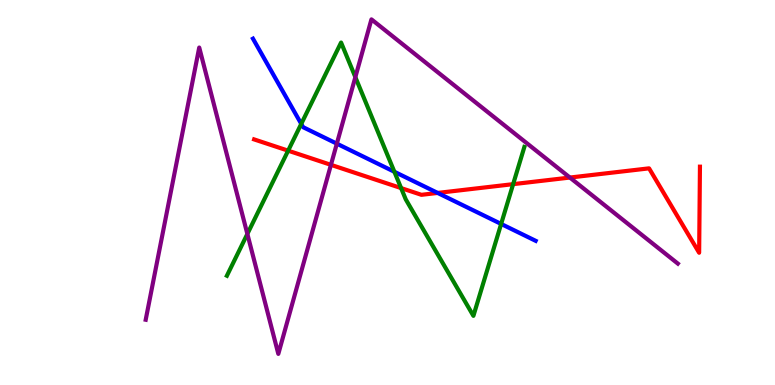[{'lines': ['blue', 'red'], 'intersections': [{'x': 5.65, 'y': 4.99}]}, {'lines': ['green', 'red'], 'intersections': [{'x': 3.72, 'y': 6.09}, {'x': 5.18, 'y': 5.11}, {'x': 6.62, 'y': 5.22}]}, {'lines': ['purple', 'red'], 'intersections': [{'x': 4.27, 'y': 5.72}, {'x': 7.35, 'y': 5.39}]}, {'lines': ['blue', 'green'], 'intersections': [{'x': 3.89, 'y': 6.78}, {'x': 5.09, 'y': 5.54}, {'x': 6.47, 'y': 4.18}]}, {'lines': ['blue', 'purple'], 'intersections': [{'x': 4.35, 'y': 6.27}]}, {'lines': ['green', 'purple'], 'intersections': [{'x': 3.19, 'y': 3.92}, {'x': 4.59, 'y': 8.0}]}]